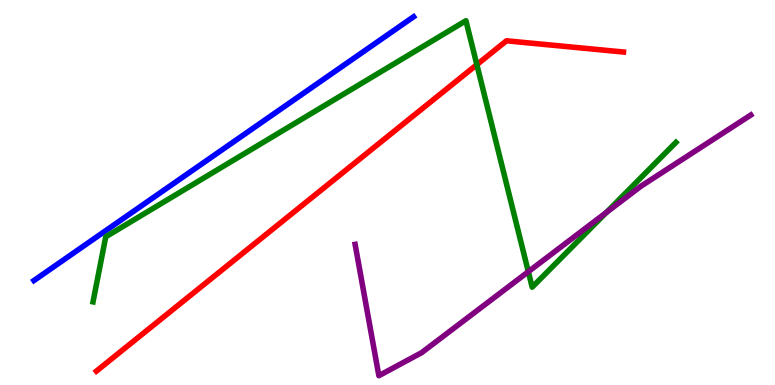[{'lines': ['blue', 'red'], 'intersections': []}, {'lines': ['green', 'red'], 'intersections': [{'x': 6.15, 'y': 8.32}]}, {'lines': ['purple', 'red'], 'intersections': []}, {'lines': ['blue', 'green'], 'intersections': []}, {'lines': ['blue', 'purple'], 'intersections': []}, {'lines': ['green', 'purple'], 'intersections': [{'x': 6.82, 'y': 2.94}, {'x': 7.82, 'y': 4.48}]}]